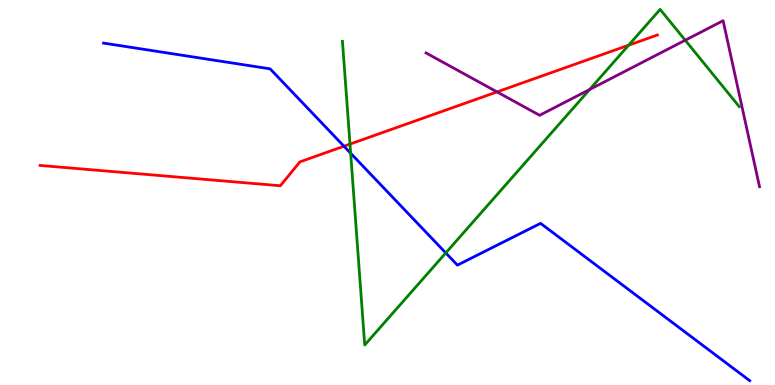[{'lines': ['blue', 'red'], 'intersections': [{'x': 4.44, 'y': 6.2}]}, {'lines': ['green', 'red'], 'intersections': [{'x': 4.52, 'y': 6.26}, {'x': 8.11, 'y': 8.83}]}, {'lines': ['purple', 'red'], 'intersections': [{'x': 6.41, 'y': 7.61}]}, {'lines': ['blue', 'green'], 'intersections': [{'x': 4.52, 'y': 6.02}, {'x': 5.75, 'y': 3.43}]}, {'lines': ['blue', 'purple'], 'intersections': []}, {'lines': ['green', 'purple'], 'intersections': [{'x': 7.61, 'y': 7.67}, {'x': 8.84, 'y': 8.96}]}]